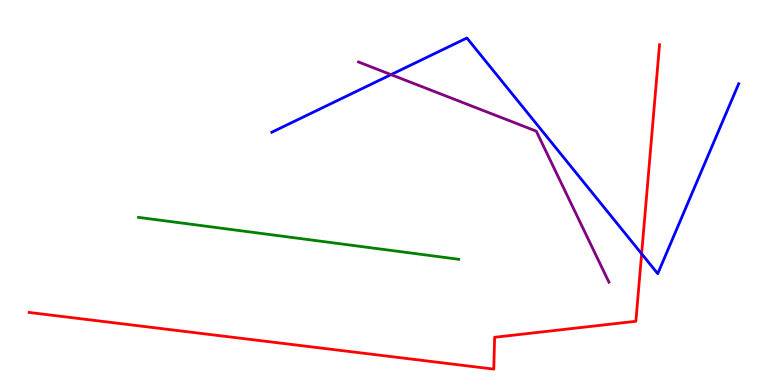[{'lines': ['blue', 'red'], 'intersections': [{'x': 8.28, 'y': 3.41}]}, {'lines': ['green', 'red'], 'intersections': []}, {'lines': ['purple', 'red'], 'intersections': []}, {'lines': ['blue', 'green'], 'intersections': []}, {'lines': ['blue', 'purple'], 'intersections': [{'x': 5.05, 'y': 8.06}]}, {'lines': ['green', 'purple'], 'intersections': []}]